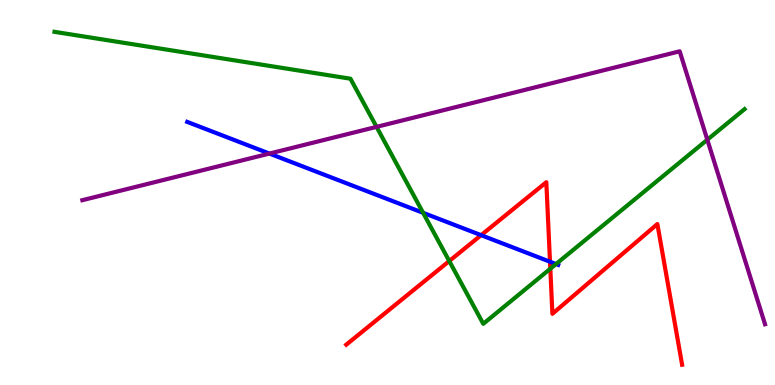[{'lines': ['blue', 'red'], 'intersections': [{'x': 6.21, 'y': 3.89}, {'x': 7.1, 'y': 3.2}]}, {'lines': ['green', 'red'], 'intersections': [{'x': 5.8, 'y': 3.22}, {'x': 7.1, 'y': 3.02}]}, {'lines': ['purple', 'red'], 'intersections': []}, {'lines': ['blue', 'green'], 'intersections': [{'x': 5.46, 'y': 4.47}, {'x': 7.17, 'y': 3.14}]}, {'lines': ['blue', 'purple'], 'intersections': [{'x': 3.48, 'y': 6.01}]}, {'lines': ['green', 'purple'], 'intersections': [{'x': 4.86, 'y': 6.7}, {'x': 9.13, 'y': 6.37}]}]